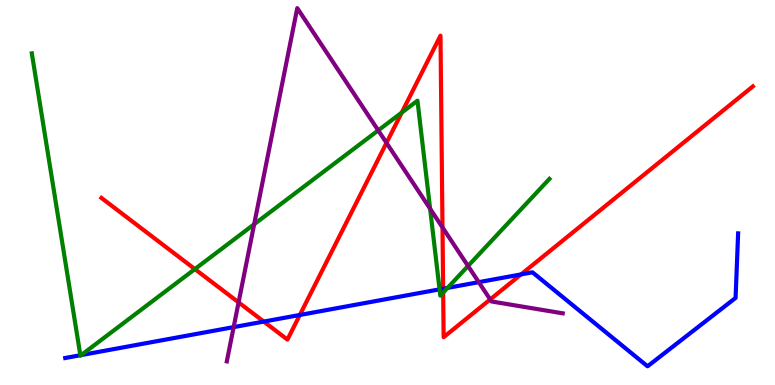[{'lines': ['blue', 'red'], 'intersections': [{'x': 3.4, 'y': 1.65}, {'x': 3.87, 'y': 1.82}, {'x': 5.72, 'y': 2.5}, {'x': 6.72, 'y': 2.87}]}, {'lines': ['green', 'red'], 'intersections': [{'x': 2.51, 'y': 3.01}, {'x': 5.18, 'y': 7.08}, {'x': 5.72, 'y': 2.4}]}, {'lines': ['purple', 'red'], 'intersections': [{'x': 3.08, 'y': 2.15}, {'x': 4.99, 'y': 6.29}, {'x': 5.71, 'y': 4.09}, {'x': 6.33, 'y': 2.22}]}, {'lines': ['blue', 'green'], 'intersections': [{'x': 1.04, 'y': 0.773}, {'x': 1.05, 'y': 0.778}, {'x': 5.67, 'y': 2.48}, {'x': 5.78, 'y': 2.52}]}, {'lines': ['blue', 'purple'], 'intersections': [{'x': 3.01, 'y': 1.5}, {'x': 6.18, 'y': 2.67}]}, {'lines': ['green', 'purple'], 'intersections': [{'x': 3.28, 'y': 4.18}, {'x': 4.88, 'y': 6.61}, {'x': 5.55, 'y': 4.58}, {'x': 6.04, 'y': 3.09}]}]